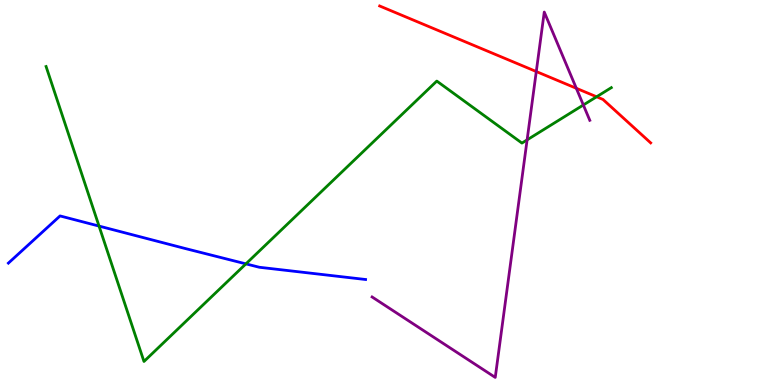[{'lines': ['blue', 'red'], 'intersections': []}, {'lines': ['green', 'red'], 'intersections': [{'x': 7.7, 'y': 7.49}]}, {'lines': ['purple', 'red'], 'intersections': [{'x': 6.92, 'y': 8.14}, {'x': 7.44, 'y': 7.71}]}, {'lines': ['blue', 'green'], 'intersections': [{'x': 1.28, 'y': 4.13}, {'x': 3.17, 'y': 3.15}]}, {'lines': ['blue', 'purple'], 'intersections': []}, {'lines': ['green', 'purple'], 'intersections': [{'x': 6.8, 'y': 6.37}, {'x': 7.53, 'y': 7.27}]}]